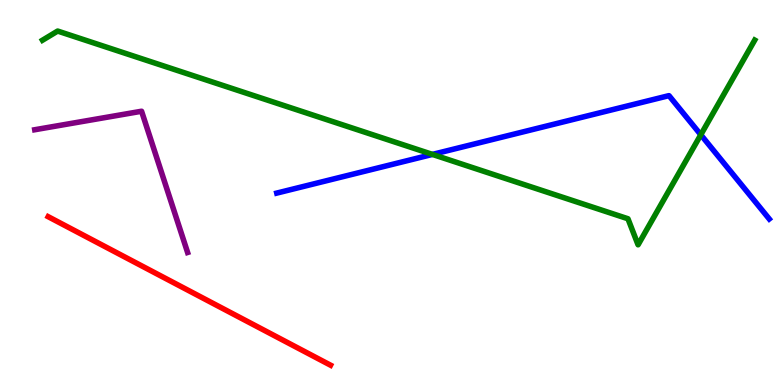[{'lines': ['blue', 'red'], 'intersections': []}, {'lines': ['green', 'red'], 'intersections': []}, {'lines': ['purple', 'red'], 'intersections': []}, {'lines': ['blue', 'green'], 'intersections': [{'x': 5.58, 'y': 5.99}, {'x': 9.04, 'y': 6.5}]}, {'lines': ['blue', 'purple'], 'intersections': []}, {'lines': ['green', 'purple'], 'intersections': []}]